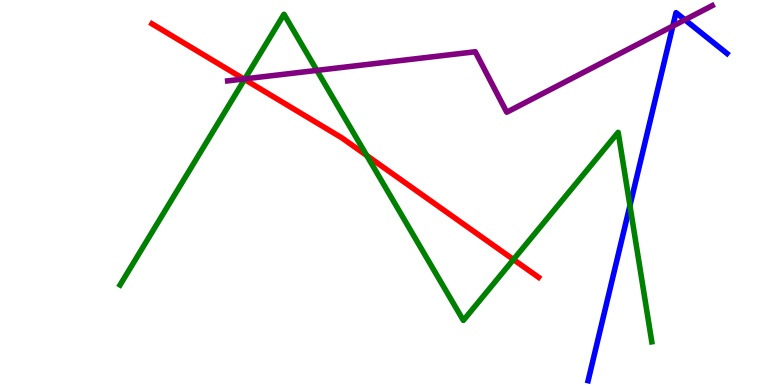[{'lines': ['blue', 'red'], 'intersections': []}, {'lines': ['green', 'red'], 'intersections': [{'x': 3.16, 'y': 7.94}, {'x': 4.73, 'y': 5.96}, {'x': 6.63, 'y': 3.26}]}, {'lines': ['purple', 'red'], 'intersections': [{'x': 3.15, 'y': 7.95}]}, {'lines': ['blue', 'green'], 'intersections': [{'x': 8.13, 'y': 4.66}]}, {'lines': ['blue', 'purple'], 'intersections': [{'x': 8.68, 'y': 9.32}, {'x': 8.84, 'y': 9.49}]}, {'lines': ['green', 'purple'], 'intersections': [{'x': 3.16, 'y': 7.95}, {'x': 4.09, 'y': 8.17}]}]